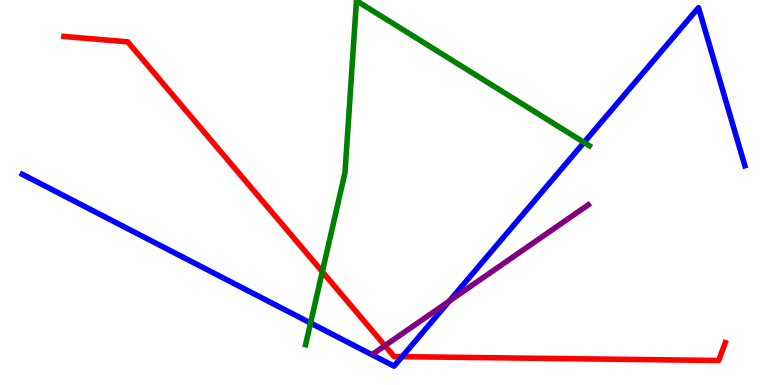[{'lines': ['blue', 'red'], 'intersections': [{'x': 5.19, 'y': 0.736}]}, {'lines': ['green', 'red'], 'intersections': [{'x': 4.16, 'y': 2.94}]}, {'lines': ['purple', 'red'], 'intersections': [{'x': 4.97, 'y': 1.02}]}, {'lines': ['blue', 'green'], 'intersections': [{'x': 4.01, 'y': 1.61}, {'x': 7.54, 'y': 6.3}]}, {'lines': ['blue', 'purple'], 'intersections': [{'x': 5.8, 'y': 2.18}]}, {'lines': ['green', 'purple'], 'intersections': []}]